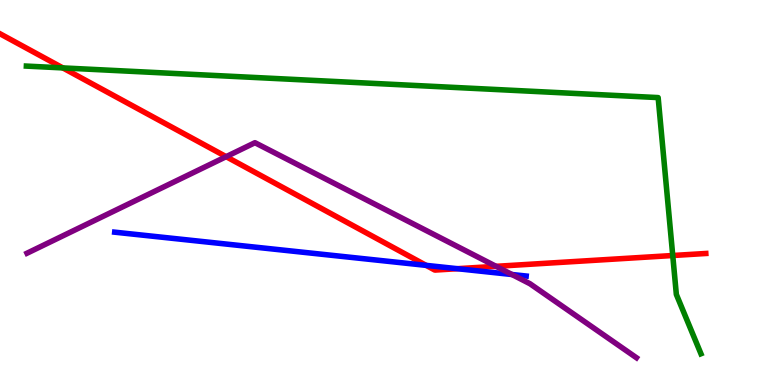[{'lines': ['blue', 'red'], 'intersections': [{'x': 5.5, 'y': 3.11}, {'x': 5.9, 'y': 3.02}]}, {'lines': ['green', 'red'], 'intersections': [{'x': 0.811, 'y': 8.24}, {'x': 8.68, 'y': 3.36}]}, {'lines': ['purple', 'red'], 'intersections': [{'x': 2.92, 'y': 5.93}, {'x': 6.4, 'y': 3.08}]}, {'lines': ['blue', 'green'], 'intersections': []}, {'lines': ['blue', 'purple'], 'intersections': [{'x': 6.61, 'y': 2.87}]}, {'lines': ['green', 'purple'], 'intersections': []}]